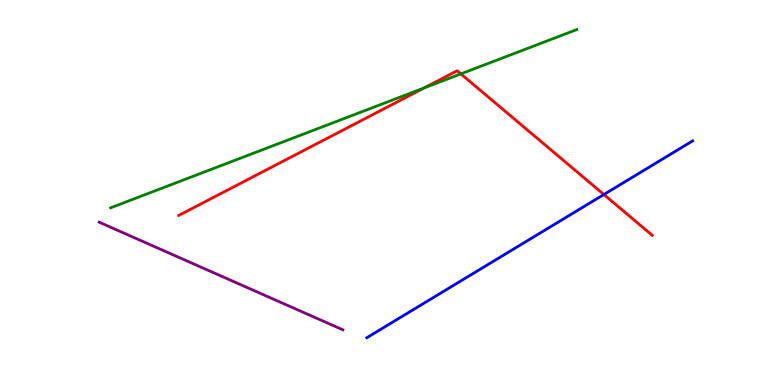[{'lines': ['blue', 'red'], 'intersections': [{'x': 7.79, 'y': 4.95}]}, {'lines': ['green', 'red'], 'intersections': [{'x': 5.47, 'y': 7.71}, {'x': 5.95, 'y': 8.08}]}, {'lines': ['purple', 'red'], 'intersections': []}, {'lines': ['blue', 'green'], 'intersections': []}, {'lines': ['blue', 'purple'], 'intersections': []}, {'lines': ['green', 'purple'], 'intersections': []}]